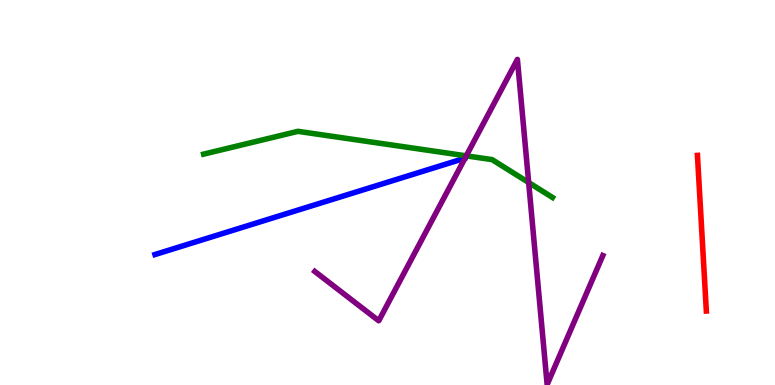[{'lines': ['blue', 'red'], 'intersections': []}, {'lines': ['green', 'red'], 'intersections': []}, {'lines': ['purple', 'red'], 'intersections': []}, {'lines': ['blue', 'green'], 'intersections': []}, {'lines': ['blue', 'purple'], 'intersections': []}, {'lines': ['green', 'purple'], 'intersections': [{'x': 6.02, 'y': 5.95}, {'x': 6.82, 'y': 5.26}]}]